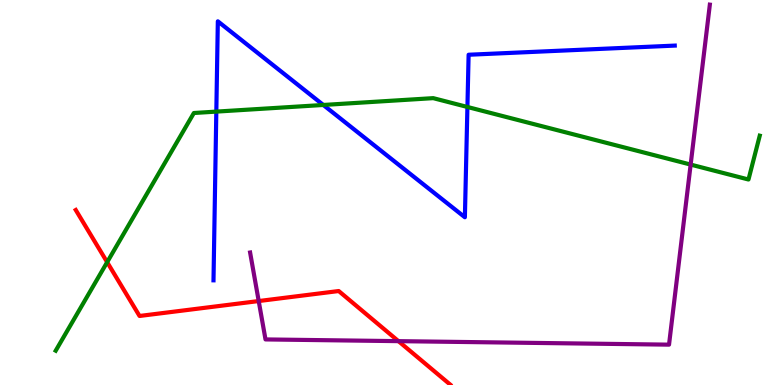[{'lines': ['blue', 'red'], 'intersections': []}, {'lines': ['green', 'red'], 'intersections': [{'x': 1.38, 'y': 3.19}]}, {'lines': ['purple', 'red'], 'intersections': [{'x': 3.34, 'y': 2.18}, {'x': 5.14, 'y': 1.14}]}, {'lines': ['blue', 'green'], 'intersections': [{'x': 2.79, 'y': 7.1}, {'x': 4.17, 'y': 7.27}, {'x': 6.03, 'y': 7.22}]}, {'lines': ['blue', 'purple'], 'intersections': []}, {'lines': ['green', 'purple'], 'intersections': [{'x': 8.91, 'y': 5.73}]}]